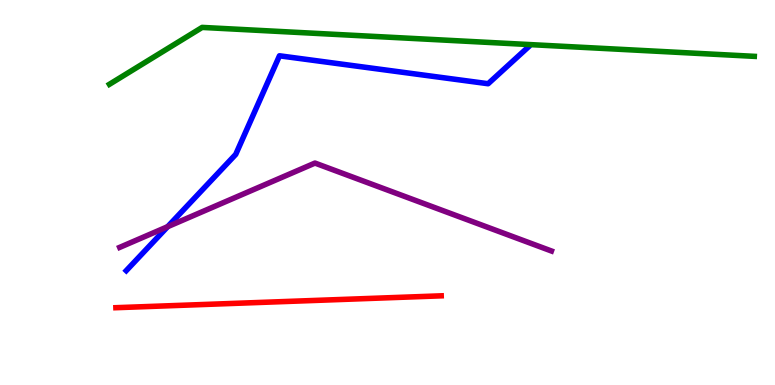[{'lines': ['blue', 'red'], 'intersections': []}, {'lines': ['green', 'red'], 'intersections': []}, {'lines': ['purple', 'red'], 'intersections': []}, {'lines': ['blue', 'green'], 'intersections': []}, {'lines': ['blue', 'purple'], 'intersections': [{'x': 2.16, 'y': 4.11}]}, {'lines': ['green', 'purple'], 'intersections': []}]